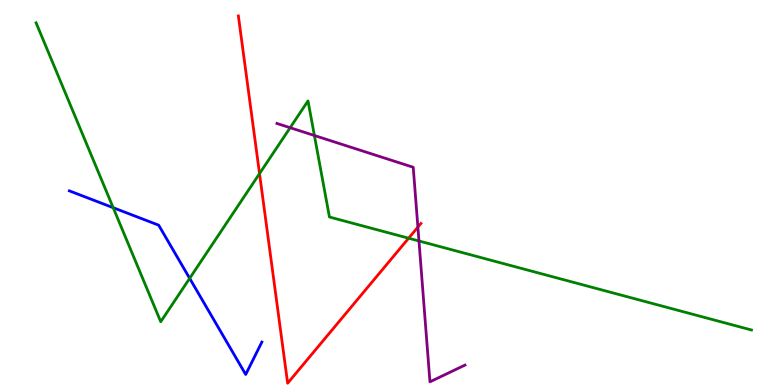[{'lines': ['blue', 'red'], 'intersections': []}, {'lines': ['green', 'red'], 'intersections': [{'x': 3.35, 'y': 5.49}, {'x': 5.27, 'y': 3.81}]}, {'lines': ['purple', 'red'], 'intersections': [{'x': 5.39, 'y': 4.1}]}, {'lines': ['blue', 'green'], 'intersections': [{'x': 1.46, 'y': 4.61}, {'x': 2.45, 'y': 2.77}]}, {'lines': ['blue', 'purple'], 'intersections': []}, {'lines': ['green', 'purple'], 'intersections': [{'x': 3.74, 'y': 6.68}, {'x': 4.06, 'y': 6.48}, {'x': 5.41, 'y': 3.74}]}]